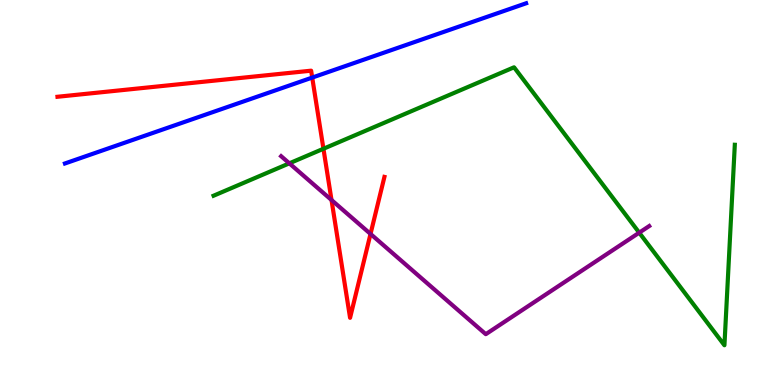[{'lines': ['blue', 'red'], 'intersections': [{'x': 4.03, 'y': 7.98}]}, {'lines': ['green', 'red'], 'intersections': [{'x': 4.17, 'y': 6.14}]}, {'lines': ['purple', 'red'], 'intersections': [{'x': 4.28, 'y': 4.8}, {'x': 4.78, 'y': 3.92}]}, {'lines': ['blue', 'green'], 'intersections': []}, {'lines': ['blue', 'purple'], 'intersections': []}, {'lines': ['green', 'purple'], 'intersections': [{'x': 3.73, 'y': 5.76}, {'x': 8.25, 'y': 3.96}]}]